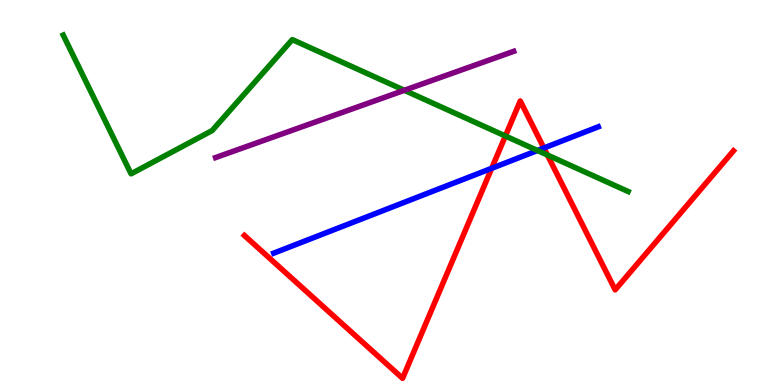[{'lines': ['blue', 'red'], 'intersections': [{'x': 6.34, 'y': 5.63}, {'x': 7.02, 'y': 6.16}]}, {'lines': ['green', 'red'], 'intersections': [{'x': 6.52, 'y': 6.47}, {'x': 7.06, 'y': 5.97}]}, {'lines': ['purple', 'red'], 'intersections': []}, {'lines': ['blue', 'green'], 'intersections': [{'x': 6.93, 'y': 6.09}]}, {'lines': ['blue', 'purple'], 'intersections': []}, {'lines': ['green', 'purple'], 'intersections': [{'x': 5.22, 'y': 7.65}]}]